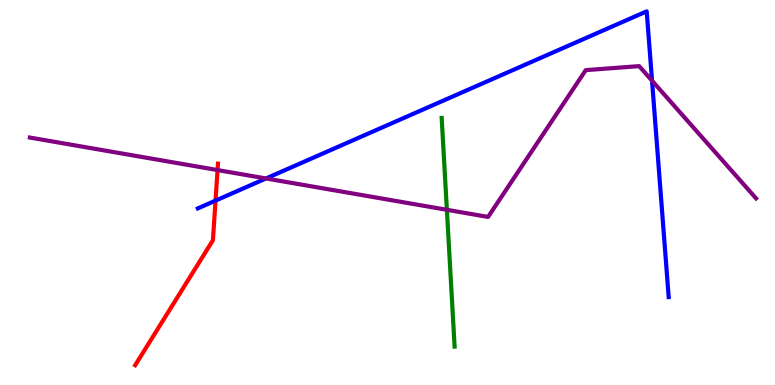[{'lines': ['blue', 'red'], 'intersections': [{'x': 2.78, 'y': 4.79}]}, {'lines': ['green', 'red'], 'intersections': []}, {'lines': ['purple', 'red'], 'intersections': [{'x': 2.81, 'y': 5.58}]}, {'lines': ['blue', 'green'], 'intersections': []}, {'lines': ['blue', 'purple'], 'intersections': [{'x': 3.43, 'y': 5.36}, {'x': 8.41, 'y': 7.9}]}, {'lines': ['green', 'purple'], 'intersections': [{'x': 5.77, 'y': 4.55}]}]